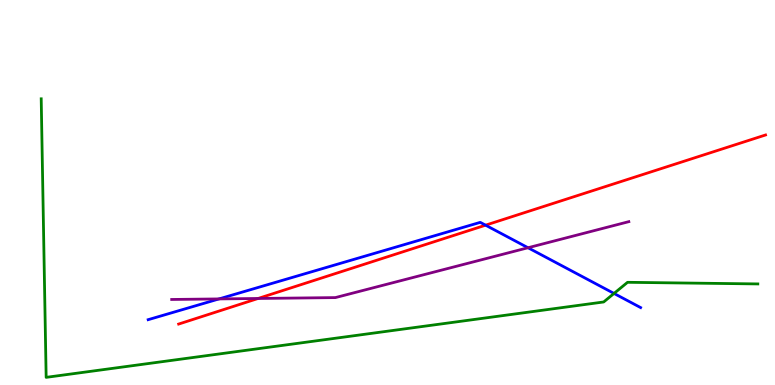[{'lines': ['blue', 'red'], 'intersections': [{'x': 6.27, 'y': 4.15}]}, {'lines': ['green', 'red'], 'intersections': []}, {'lines': ['purple', 'red'], 'intersections': [{'x': 3.33, 'y': 2.25}]}, {'lines': ['blue', 'green'], 'intersections': [{'x': 7.92, 'y': 2.38}]}, {'lines': ['blue', 'purple'], 'intersections': [{'x': 2.83, 'y': 2.24}, {'x': 6.81, 'y': 3.57}]}, {'lines': ['green', 'purple'], 'intersections': []}]